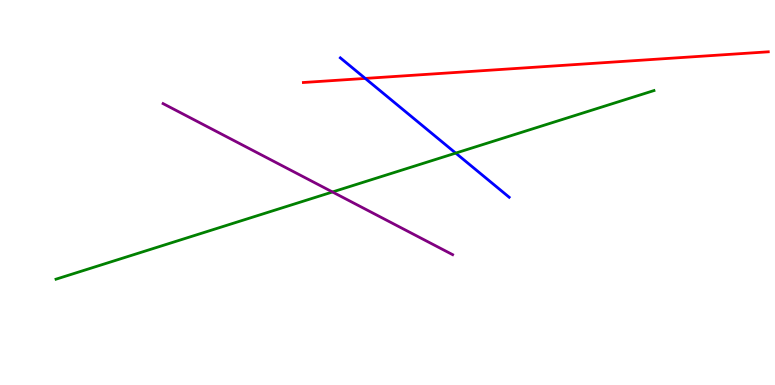[{'lines': ['blue', 'red'], 'intersections': [{'x': 4.71, 'y': 7.96}]}, {'lines': ['green', 'red'], 'intersections': []}, {'lines': ['purple', 'red'], 'intersections': []}, {'lines': ['blue', 'green'], 'intersections': [{'x': 5.88, 'y': 6.02}]}, {'lines': ['blue', 'purple'], 'intersections': []}, {'lines': ['green', 'purple'], 'intersections': [{'x': 4.29, 'y': 5.01}]}]